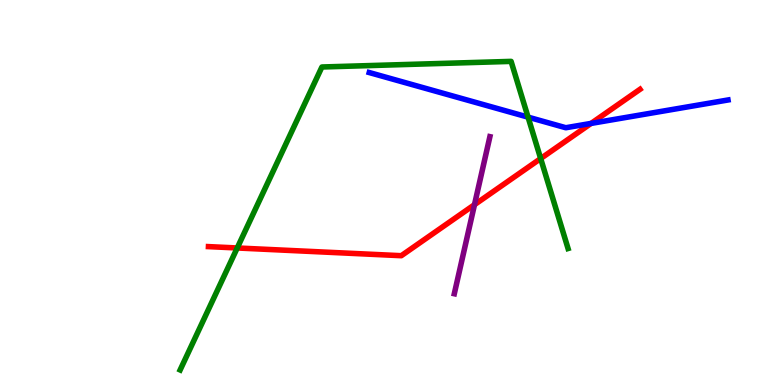[{'lines': ['blue', 'red'], 'intersections': [{'x': 7.63, 'y': 6.79}]}, {'lines': ['green', 'red'], 'intersections': [{'x': 3.06, 'y': 3.56}, {'x': 6.98, 'y': 5.88}]}, {'lines': ['purple', 'red'], 'intersections': [{'x': 6.12, 'y': 4.68}]}, {'lines': ['blue', 'green'], 'intersections': [{'x': 6.81, 'y': 6.96}]}, {'lines': ['blue', 'purple'], 'intersections': []}, {'lines': ['green', 'purple'], 'intersections': []}]